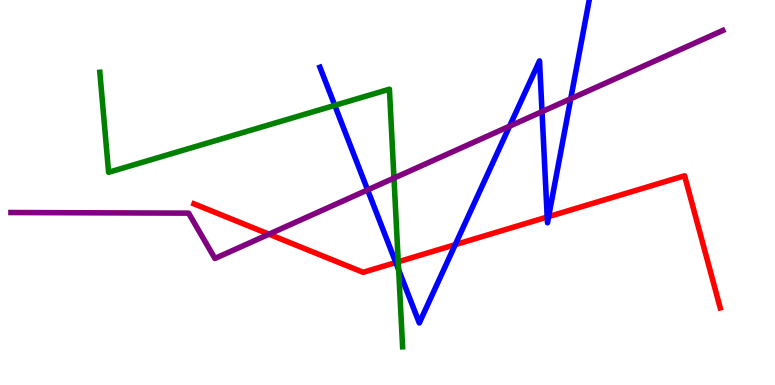[{'lines': ['blue', 'red'], 'intersections': [{'x': 5.11, 'y': 3.18}, {'x': 5.87, 'y': 3.65}, {'x': 7.06, 'y': 4.36}, {'x': 7.08, 'y': 4.37}]}, {'lines': ['green', 'red'], 'intersections': [{'x': 5.14, 'y': 3.2}]}, {'lines': ['purple', 'red'], 'intersections': [{'x': 3.47, 'y': 3.92}]}, {'lines': ['blue', 'green'], 'intersections': [{'x': 4.32, 'y': 7.26}, {'x': 5.14, 'y': 2.99}]}, {'lines': ['blue', 'purple'], 'intersections': [{'x': 4.74, 'y': 5.07}, {'x': 6.58, 'y': 6.72}, {'x': 6.99, 'y': 7.1}, {'x': 7.36, 'y': 7.44}]}, {'lines': ['green', 'purple'], 'intersections': [{'x': 5.08, 'y': 5.37}]}]